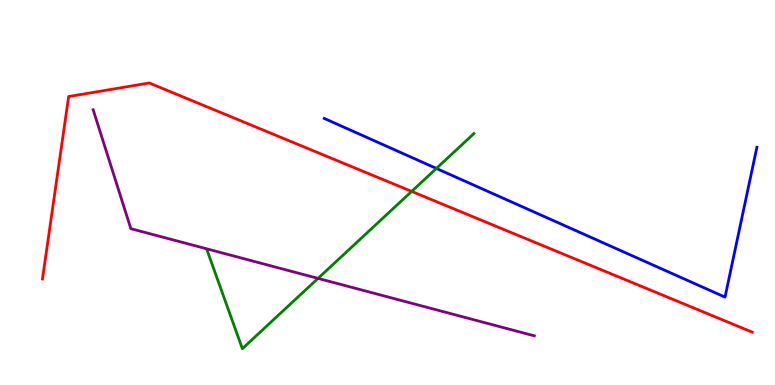[{'lines': ['blue', 'red'], 'intersections': []}, {'lines': ['green', 'red'], 'intersections': [{'x': 5.31, 'y': 5.03}]}, {'lines': ['purple', 'red'], 'intersections': []}, {'lines': ['blue', 'green'], 'intersections': [{'x': 5.63, 'y': 5.63}]}, {'lines': ['blue', 'purple'], 'intersections': []}, {'lines': ['green', 'purple'], 'intersections': [{'x': 4.1, 'y': 2.77}]}]